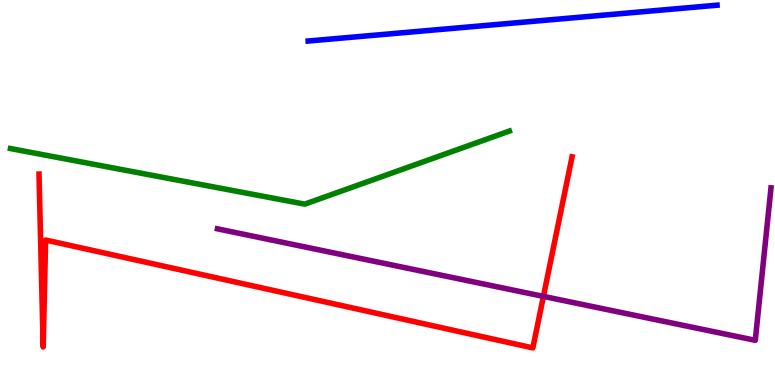[{'lines': ['blue', 'red'], 'intersections': []}, {'lines': ['green', 'red'], 'intersections': []}, {'lines': ['purple', 'red'], 'intersections': [{'x': 7.01, 'y': 2.3}]}, {'lines': ['blue', 'green'], 'intersections': []}, {'lines': ['blue', 'purple'], 'intersections': []}, {'lines': ['green', 'purple'], 'intersections': []}]